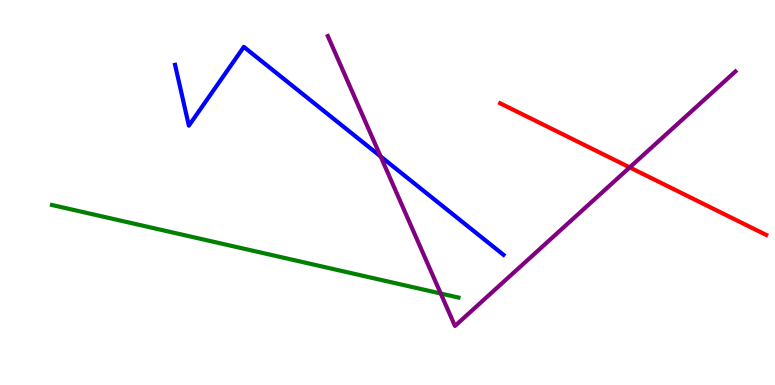[{'lines': ['blue', 'red'], 'intersections': []}, {'lines': ['green', 'red'], 'intersections': []}, {'lines': ['purple', 'red'], 'intersections': [{'x': 8.13, 'y': 5.65}]}, {'lines': ['blue', 'green'], 'intersections': []}, {'lines': ['blue', 'purple'], 'intersections': [{'x': 4.91, 'y': 5.94}]}, {'lines': ['green', 'purple'], 'intersections': [{'x': 5.69, 'y': 2.38}]}]